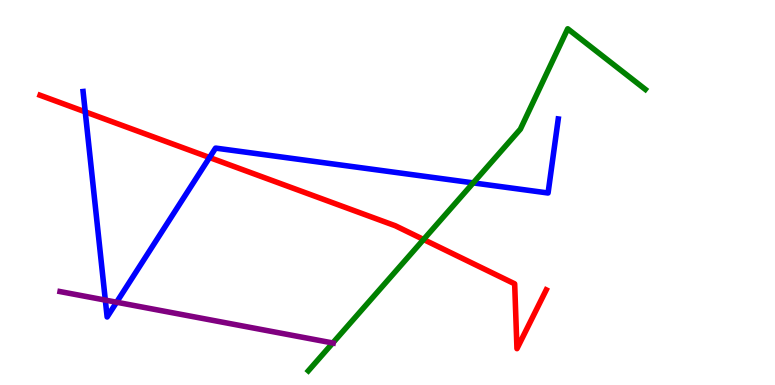[{'lines': ['blue', 'red'], 'intersections': [{'x': 1.1, 'y': 7.09}, {'x': 2.7, 'y': 5.91}]}, {'lines': ['green', 'red'], 'intersections': [{'x': 5.47, 'y': 3.78}]}, {'lines': ['purple', 'red'], 'intersections': []}, {'lines': ['blue', 'green'], 'intersections': [{'x': 6.11, 'y': 5.25}]}, {'lines': ['blue', 'purple'], 'intersections': [{'x': 1.36, 'y': 2.2}, {'x': 1.5, 'y': 2.15}]}, {'lines': ['green', 'purple'], 'intersections': [{'x': 4.29, 'y': 1.09}]}]